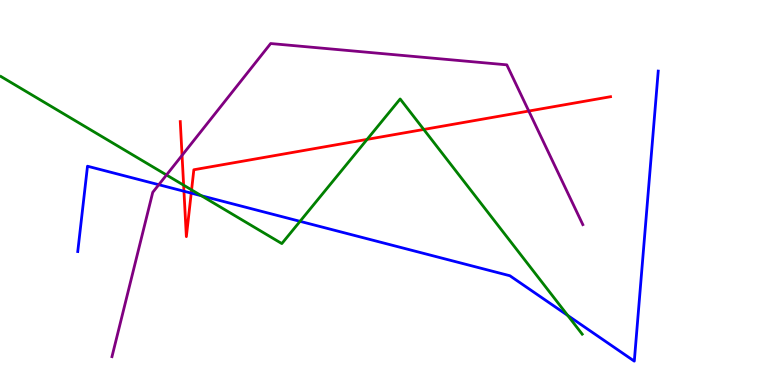[{'lines': ['blue', 'red'], 'intersections': [{'x': 2.37, 'y': 5.03}, {'x': 2.47, 'y': 4.98}]}, {'lines': ['green', 'red'], 'intersections': [{'x': 2.37, 'y': 5.19}, {'x': 2.47, 'y': 5.07}, {'x': 4.74, 'y': 6.38}, {'x': 5.47, 'y': 6.64}]}, {'lines': ['purple', 'red'], 'intersections': [{'x': 2.35, 'y': 5.97}, {'x': 6.82, 'y': 7.12}]}, {'lines': ['blue', 'green'], 'intersections': [{'x': 2.6, 'y': 4.92}, {'x': 3.87, 'y': 4.25}, {'x': 7.33, 'y': 1.81}]}, {'lines': ['blue', 'purple'], 'intersections': [{'x': 2.05, 'y': 5.2}]}, {'lines': ['green', 'purple'], 'intersections': [{'x': 2.15, 'y': 5.46}]}]